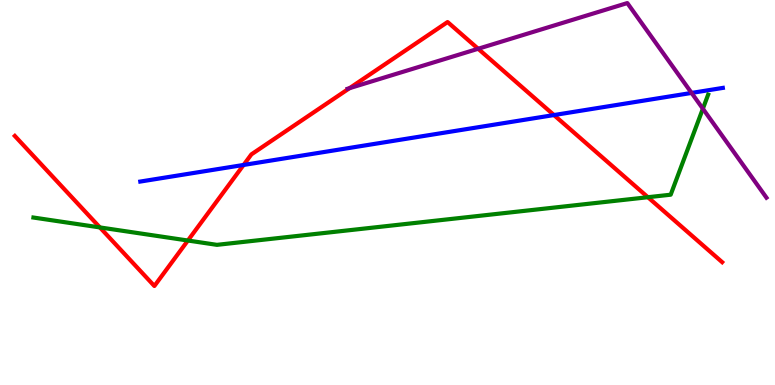[{'lines': ['blue', 'red'], 'intersections': [{'x': 3.14, 'y': 5.72}, {'x': 7.15, 'y': 7.01}]}, {'lines': ['green', 'red'], 'intersections': [{'x': 1.29, 'y': 4.09}, {'x': 2.42, 'y': 3.75}, {'x': 8.36, 'y': 4.88}]}, {'lines': ['purple', 'red'], 'intersections': [{'x': 4.51, 'y': 7.71}, {'x': 6.17, 'y': 8.73}]}, {'lines': ['blue', 'green'], 'intersections': []}, {'lines': ['blue', 'purple'], 'intersections': [{'x': 8.92, 'y': 7.59}]}, {'lines': ['green', 'purple'], 'intersections': [{'x': 9.07, 'y': 7.18}]}]